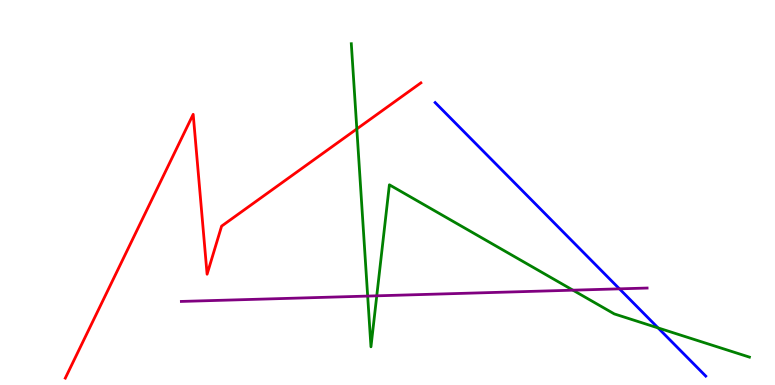[{'lines': ['blue', 'red'], 'intersections': []}, {'lines': ['green', 'red'], 'intersections': [{'x': 4.6, 'y': 6.65}]}, {'lines': ['purple', 'red'], 'intersections': []}, {'lines': ['blue', 'green'], 'intersections': [{'x': 8.49, 'y': 1.48}]}, {'lines': ['blue', 'purple'], 'intersections': [{'x': 7.99, 'y': 2.5}]}, {'lines': ['green', 'purple'], 'intersections': [{'x': 4.74, 'y': 2.31}, {'x': 4.86, 'y': 2.32}, {'x': 7.39, 'y': 2.46}]}]